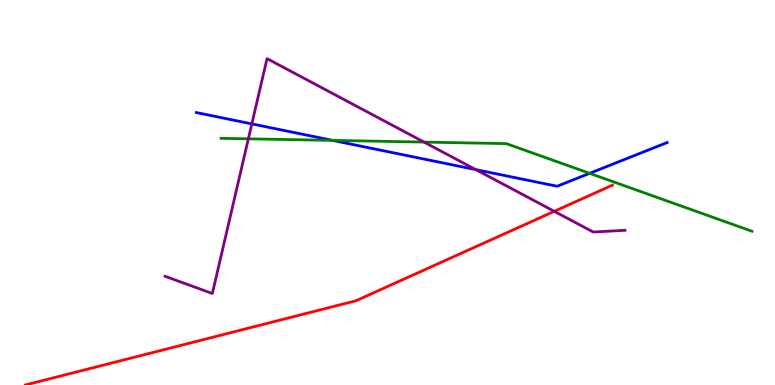[{'lines': ['blue', 'red'], 'intersections': []}, {'lines': ['green', 'red'], 'intersections': []}, {'lines': ['purple', 'red'], 'intersections': [{'x': 7.15, 'y': 4.51}]}, {'lines': ['blue', 'green'], 'intersections': [{'x': 4.29, 'y': 6.35}, {'x': 7.61, 'y': 5.5}]}, {'lines': ['blue', 'purple'], 'intersections': [{'x': 3.25, 'y': 6.78}, {'x': 6.14, 'y': 5.59}]}, {'lines': ['green', 'purple'], 'intersections': [{'x': 3.2, 'y': 6.39}, {'x': 5.47, 'y': 6.31}]}]